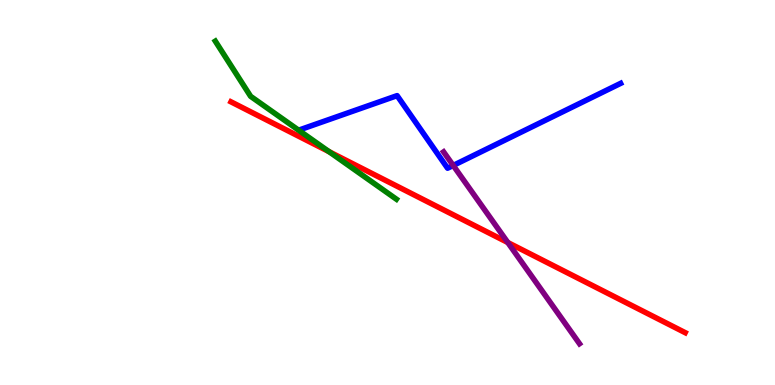[{'lines': ['blue', 'red'], 'intersections': []}, {'lines': ['green', 'red'], 'intersections': [{'x': 4.25, 'y': 6.06}]}, {'lines': ['purple', 'red'], 'intersections': [{'x': 6.55, 'y': 3.7}]}, {'lines': ['blue', 'green'], 'intersections': []}, {'lines': ['blue', 'purple'], 'intersections': [{'x': 5.85, 'y': 5.7}]}, {'lines': ['green', 'purple'], 'intersections': []}]